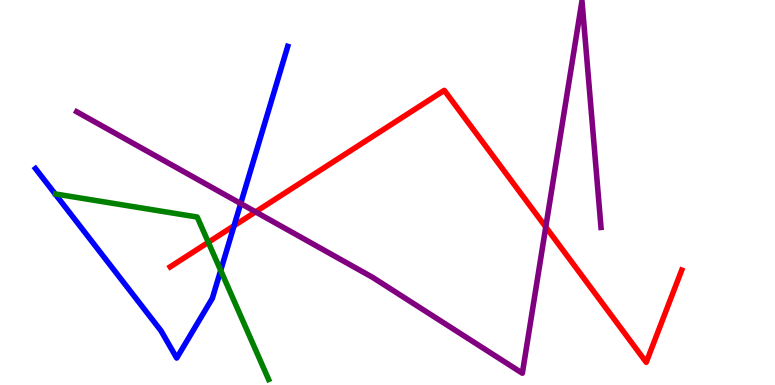[{'lines': ['blue', 'red'], 'intersections': [{'x': 3.02, 'y': 4.14}]}, {'lines': ['green', 'red'], 'intersections': [{'x': 2.69, 'y': 3.71}]}, {'lines': ['purple', 'red'], 'intersections': [{'x': 3.3, 'y': 4.5}, {'x': 7.04, 'y': 4.1}]}, {'lines': ['blue', 'green'], 'intersections': [{'x': 2.85, 'y': 2.98}]}, {'lines': ['blue', 'purple'], 'intersections': [{'x': 3.11, 'y': 4.71}]}, {'lines': ['green', 'purple'], 'intersections': []}]